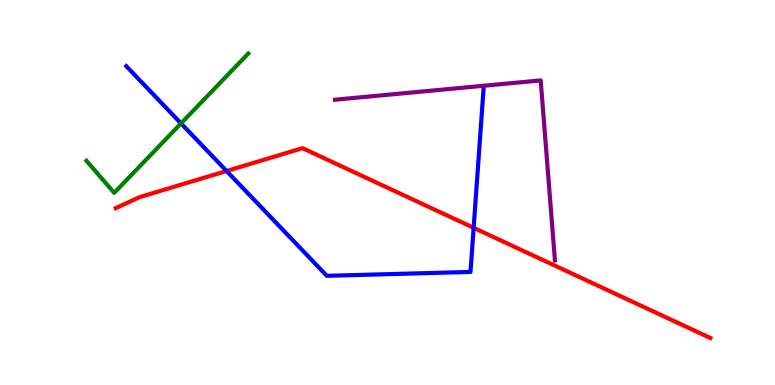[{'lines': ['blue', 'red'], 'intersections': [{'x': 2.92, 'y': 5.56}, {'x': 6.11, 'y': 4.08}]}, {'lines': ['green', 'red'], 'intersections': []}, {'lines': ['purple', 'red'], 'intersections': []}, {'lines': ['blue', 'green'], 'intersections': [{'x': 2.34, 'y': 6.79}]}, {'lines': ['blue', 'purple'], 'intersections': []}, {'lines': ['green', 'purple'], 'intersections': []}]